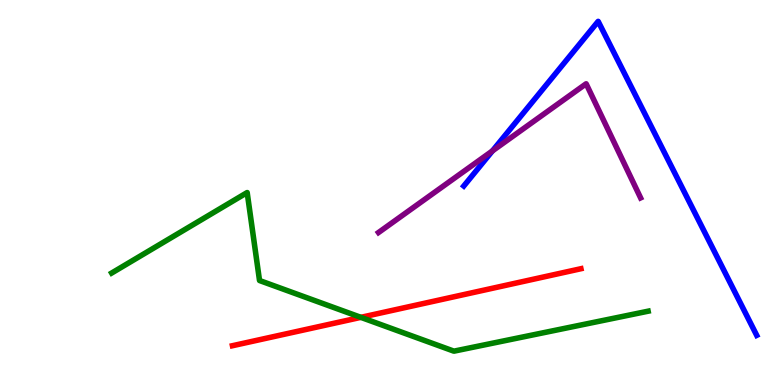[{'lines': ['blue', 'red'], 'intersections': []}, {'lines': ['green', 'red'], 'intersections': [{'x': 4.66, 'y': 1.76}]}, {'lines': ['purple', 'red'], 'intersections': []}, {'lines': ['blue', 'green'], 'intersections': []}, {'lines': ['blue', 'purple'], 'intersections': [{'x': 6.35, 'y': 6.08}]}, {'lines': ['green', 'purple'], 'intersections': []}]